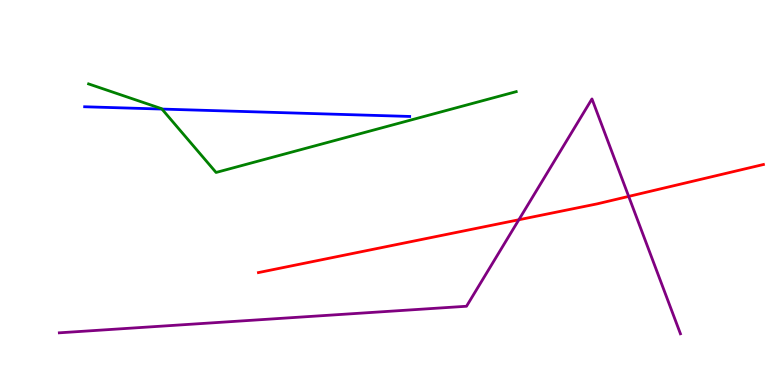[{'lines': ['blue', 'red'], 'intersections': []}, {'lines': ['green', 'red'], 'intersections': []}, {'lines': ['purple', 'red'], 'intersections': [{'x': 6.69, 'y': 4.29}, {'x': 8.11, 'y': 4.9}]}, {'lines': ['blue', 'green'], 'intersections': [{'x': 2.09, 'y': 7.17}]}, {'lines': ['blue', 'purple'], 'intersections': []}, {'lines': ['green', 'purple'], 'intersections': []}]